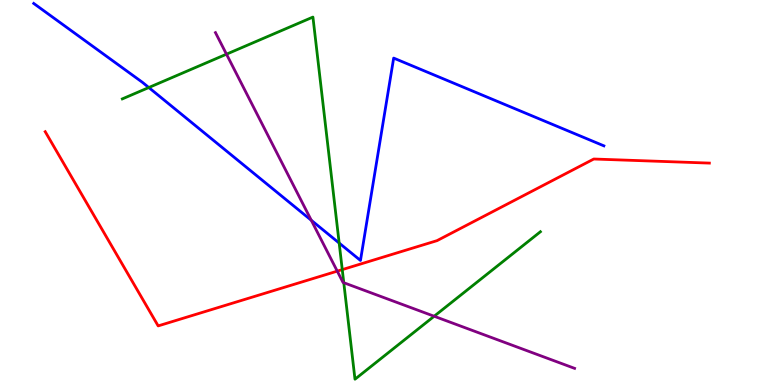[{'lines': ['blue', 'red'], 'intersections': []}, {'lines': ['green', 'red'], 'intersections': [{'x': 4.42, 'y': 3.0}]}, {'lines': ['purple', 'red'], 'intersections': [{'x': 4.35, 'y': 2.96}]}, {'lines': ['blue', 'green'], 'intersections': [{'x': 1.92, 'y': 7.73}, {'x': 4.38, 'y': 3.69}]}, {'lines': ['blue', 'purple'], 'intersections': [{'x': 4.02, 'y': 4.28}]}, {'lines': ['green', 'purple'], 'intersections': [{'x': 2.92, 'y': 8.59}, {'x': 4.44, 'y': 2.66}, {'x': 5.6, 'y': 1.79}]}]